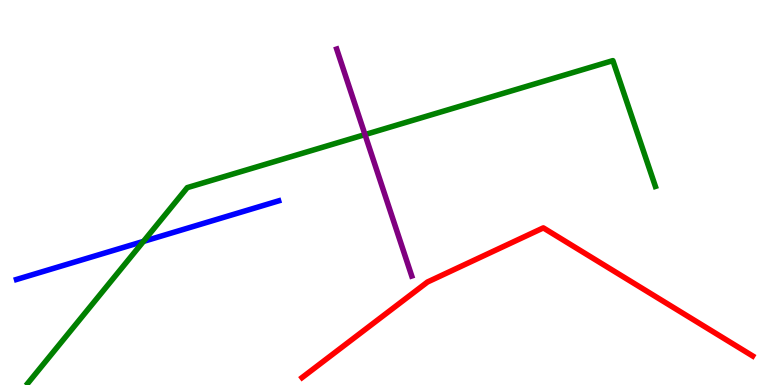[{'lines': ['blue', 'red'], 'intersections': []}, {'lines': ['green', 'red'], 'intersections': []}, {'lines': ['purple', 'red'], 'intersections': []}, {'lines': ['blue', 'green'], 'intersections': [{'x': 1.85, 'y': 3.73}]}, {'lines': ['blue', 'purple'], 'intersections': []}, {'lines': ['green', 'purple'], 'intersections': [{'x': 4.71, 'y': 6.5}]}]